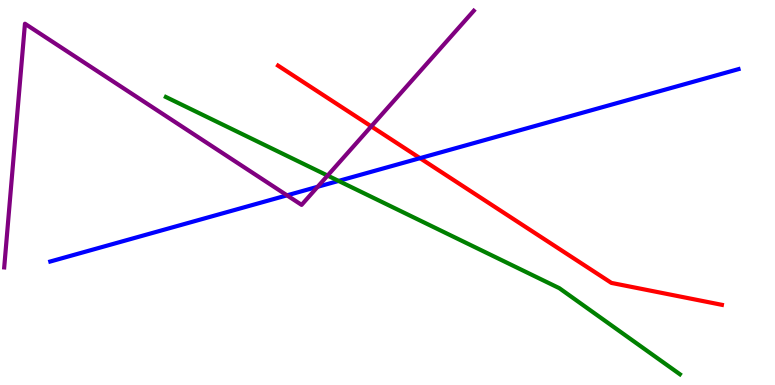[{'lines': ['blue', 'red'], 'intersections': [{'x': 5.42, 'y': 5.89}]}, {'lines': ['green', 'red'], 'intersections': []}, {'lines': ['purple', 'red'], 'intersections': [{'x': 4.79, 'y': 6.72}]}, {'lines': ['blue', 'green'], 'intersections': [{'x': 4.37, 'y': 5.3}]}, {'lines': ['blue', 'purple'], 'intersections': [{'x': 3.7, 'y': 4.93}, {'x': 4.1, 'y': 5.15}]}, {'lines': ['green', 'purple'], 'intersections': [{'x': 4.23, 'y': 5.44}]}]